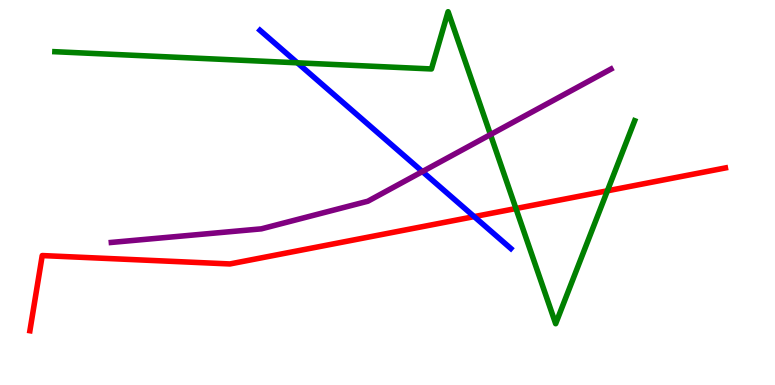[{'lines': ['blue', 'red'], 'intersections': [{'x': 6.12, 'y': 4.37}]}, {'lines': ['green', 'red'], 'intersections': [{'x': 6.66, 'y': 4.58}, {'x': 7.84, 'y': 5.04}]}, {'lines': ['purple', 'red'], 'intersections': []}, {'lines': ['blue', 'green'], 'intersections': [{'x': 3.84, 'y': 8.37}]}, {'lines': ['blue', 'purple'], 'intersections': [{'x': 5.45, 'y': 5.54}]}, {'lines': ['green', 'purple'], 'intersections': [{'x': 6.33, 'y': 6.5}]}]